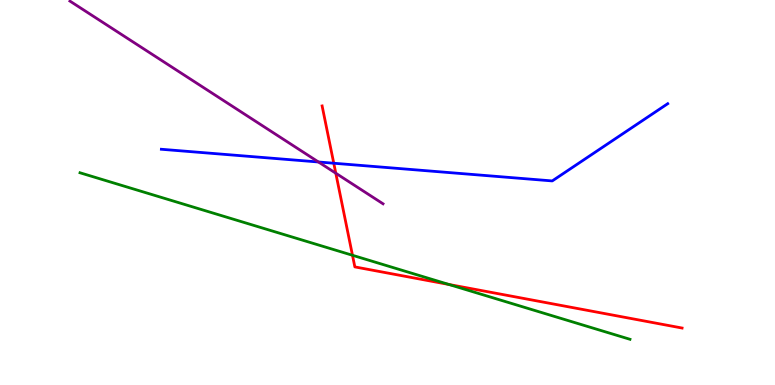[{'lines': ['blue', 'red'], 'intersections': [{'x': 4.31, 'y': 5.76}]}, {'lines': ['green', 'red'], 'intersections': [{'x': 4.55, 'y': 3.37}, {'x': 5.79, 'y': 2.61}]}, {'lines': ['purple', 'red'], 'intersections': [{'x': 4.33, 'y': 5.5}]}, {'lines': ['blue', 'green'], 'intersections': []}, {'lines': ['blue', 'purple'], 'intersections': [{'x': 4.11, 'y': 5.79}]}, {'lines': ['green', 'purple'], 'intersections': []}]